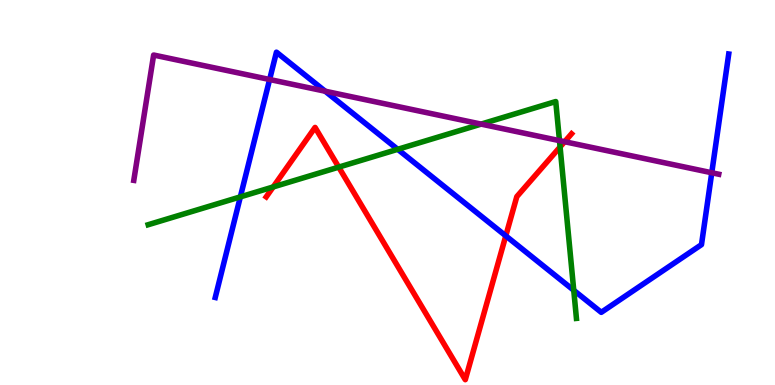[{'lines': ['blue', 'red'], 'intersections': [{'x': 6.53, 'y': 3.87}]}, {'lines': ['green', 'red'], 'intersections': [{'x': 3.53, 'y': 5.14}, {'x': 4.37, 'y': 5.66}, {'x': 7.23, 'y': 6.18}]}, {'lines': ['purple', 'red'], 'intersections': [{'x': 7.29, 'y': 6.32}]}, {'lines': ['blue', 'green'], 'intersections': [{'x': 3.1, 'y': 4.89}, {'x': 5.13, 'y': 6.12}, {'x': 7.4, 'y': 2.46}]}, {'lines': ['blue', 'purple'], 'intersections': [{'x': 3.48, 'y': 7.94}, {'x': 4.2, 'y': 7.63}, {'x': 9.18, 'y': 5.51}]}, {'lines': ['green', 'purple'], 'intersections': [{'x': 6.21, 'y': 6.78}, {'x': 7.22, 'y': 6.35}]}]